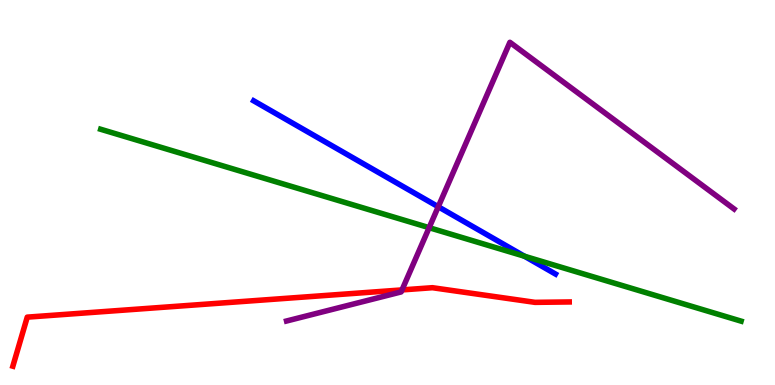[{'lines': ['blue', 'red'], 'intersections': []}, {'lines': ['green', 'red'], 'intersections': []}, {'lines': ['purple', 'red'], 'intersections': [{'x': 5.19, 'y': 2.47}]}, {'lines': ['blue', 'green'], 'intersections': [{'x': 6.77, 'y': 3.34}]}, {'lines': ['blue', 'purple'], 'intersections': [{'x': 5.65, 'y': 4.63}]}, {'lines': ['green', 'purple'], 'intersections': [{'x': 5.54, 'y': 4.09}]}]